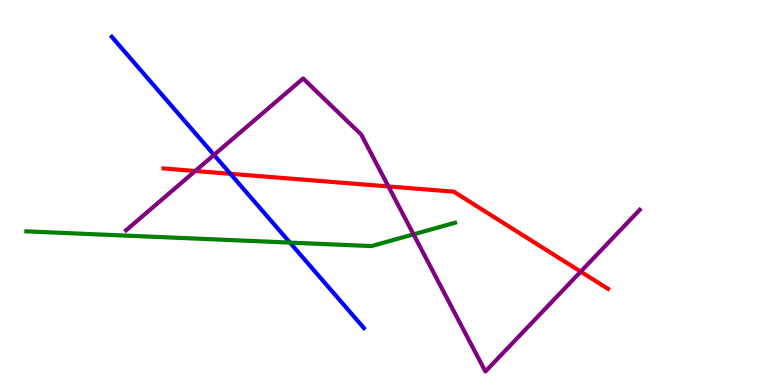[{'lines': ['blue', 'red'], 'intersections': [{'x': 2.97, 'y': 5.49}]}, {'lines': ['green', 'red'], 'intersections': []}, {'lines': ['purple', 'red'], 'intersections': [{'x': 2.52, 'y': 5.56}, {'x': 5.01, 'y': 5.16}, {'x': 7.49, 'y': 2.94}]}, {'lines': ['blue', 'green'], 'intersections': [{'x': 3.74, 'y': 3.7}]}, {'lines': ['blue', 'purple'], 'intersections': [{'x': 2.76, 'y': 5.98}]}, {'lines': ['green', 'purple'], 'intersections': [{'x': 5.34, 'y': 3.91}]}]